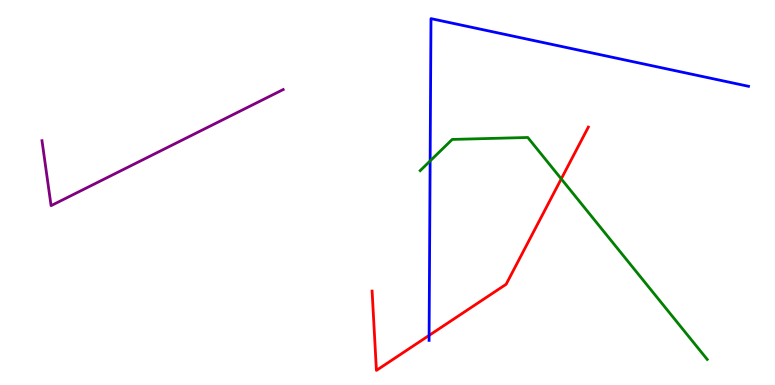[{'lines': ['blue', 'red'], 'intersections': [{'x': 5.54, 'y': 1.29}]}, {'lines': ['green', 'red'], 'intersections': [{'x': 7.24, 'y': 5.35}]}, {'lines': ['purple', 'red'], 'intersections': []}, {'lines': ['blue', 'green'], 'intersections': [{'x': 5.55, 'y': 5.82}]}, {'lines': ['blue', 'purple'], 'intersections': []}, {'lines': ['green', 'purple'], 'intersections': []}]